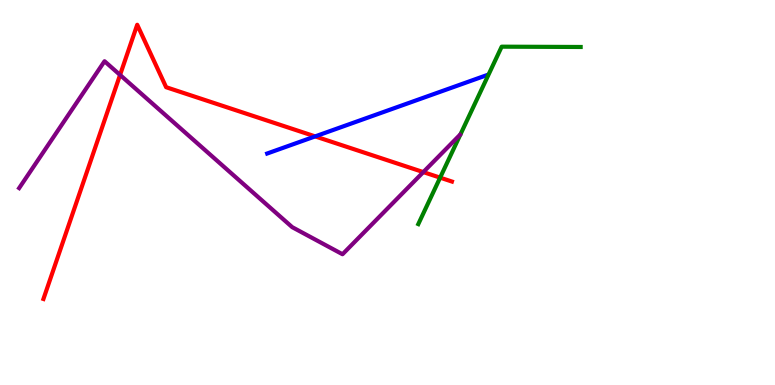[{'lines': ['blue', 'red'], 'intersections': [{'x': 4.07, 'y': 6.46}]}, {'lines': ['green', 'red'], 'intersections': [{'x': 5.68, 'y': 5.39}]}, {'lines': ['purple', 'red'], 'intersections': [{'x': 1.55, 'y': 8.05}, {'x': 5.46, 'y': 5.53}]}, {'lines': ['blue', 'green'], 'intersections': []}, {'lines': ['blue', 'purple'], 'intersections': []}, {'lines': ['green', 'purple'], 'intersections': []}]